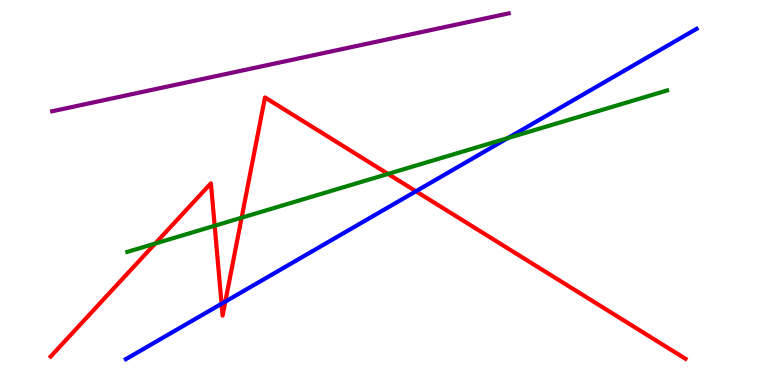[{'lines': ['blue', 'red'], 'intersections': [{'x': 2.86, 'y': 2.11}, {'x': 2.91, 'y': 2.17}, {'x': 5.37, 'y': 5.03}]}, {'lines': ['green', 'red'], 'intersections': [{'x': 2.0, 'y': 3.67}, {'x': 2.77, 'y': 4.14}, {'x': 3.12, 'y': 4.35}, {'x': 5.01, 'y': 5.48}]}, {'lines': ['purple', 'red'], 'intersections': []}, {'lines': ['blue', 'green'], 'intersections': [{'x': 6.55, 'y': 6.41}]}, {'lines': ['blue', 'purple'], 'intersections': []}, {'lines': ['green', 'purple'], 'intersections': []}]